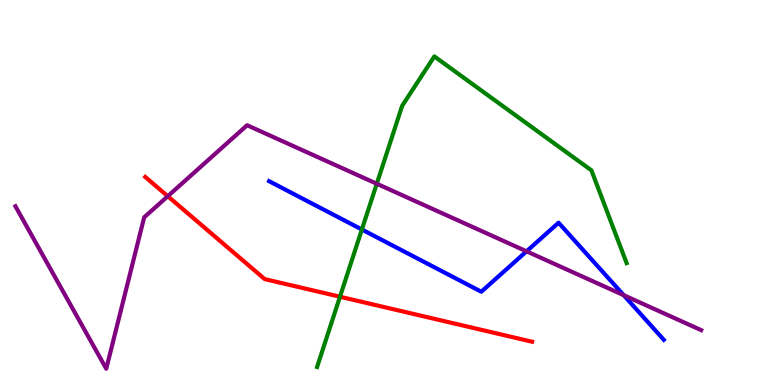[{'lines': ['blue', 'red'], 'intersections': []}, {'lines': ['green', 'red'], 'intersections': [{'x': 4.39, 'y': 2.29}]}, {'lines': ['purple', 'red'], 'intersections': [{'x': 2.16, 'y': 4.9}]}, {'lines': ['blue', 'green'], 'intersections': [{'x': 4.67, 'y': 4.04}]}, {'lines': ['blue', 'purple'], 'intersections': [{'x': 6.79, 'y': 3.47}, {'x': 8.05, 'y': 2.33}]}, {'lines': ['green', 'purple'], 'intersections': [{'x': 4.86, 'y': 5.23}]}]